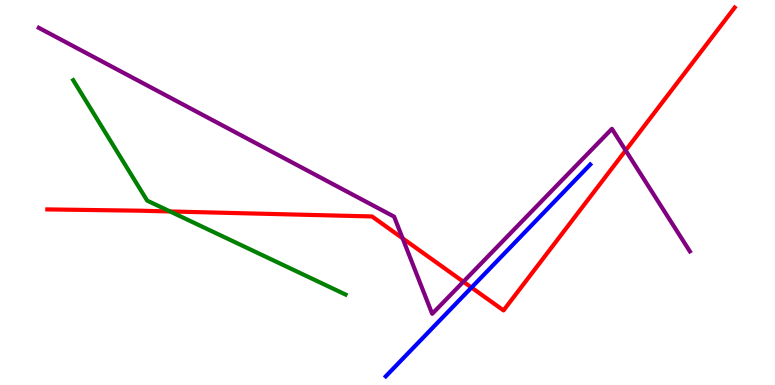[{'lines': ['blue', 'red'], 'intersections': [{'x': 6.08, 'y': 2.53}]}, {'lines': ['green', 'red'], 'intersections': [{'x': 2.19, 'y': 4.51}]}, {'lines': ['purple', 'red'], 'intersections': [{'x': 5.19, 'y': 3.81}, {'x': 5.98, 'y': 2.68}, {'x': 8.07, 'y': 6.09}]}, {'lines': ['blue', 'green'], 'intersections': []}, {'lines': ['blue', 'purple'], 'intersections': []}, {'lines': ['green', 'purple'], 'intersections': []}]